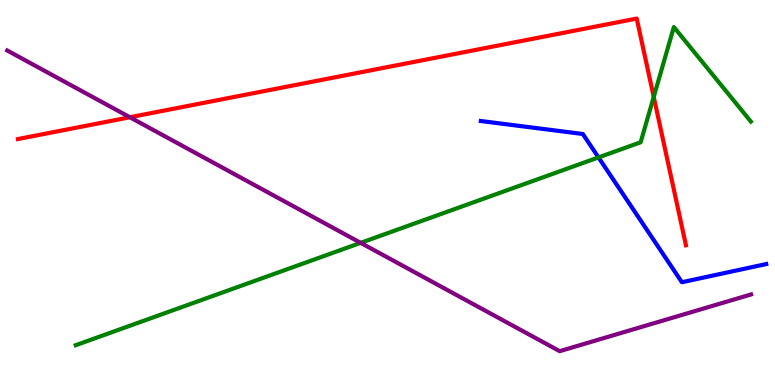[{'lines': ['blue', 'red'], 'intersections': []}, {'lines': ['green', 'red'], 'intersections': [{'x': 8.44, 'y': 7.48}]}, {'lines': ['purple', 'red'], 'intersections': [{'x': 1.68, 'y': 6.95}]}, {'lines': ['blue', 'green'], 'intersections': [{'x': 7.72, 'y': 5.91}]}, {'lines': ['blue', 'purple'], 'intersections': []}, {'lines': ['green', 'purple'], 'intersections': [{'x': 4.65, 'y': 3.69}]}]